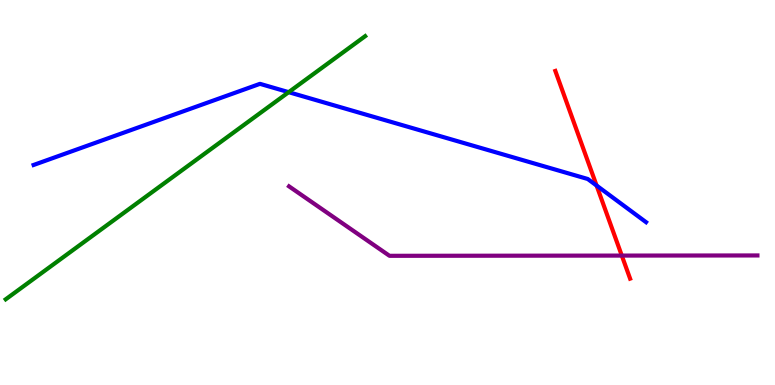[{'lines': ['blue', 'red'], 'intersections': [{'x': 7.7, 'y': 5.18}]}, {'lines': ['green', 'red'], 'intersections': []}, {'lines': ['purple', 'red'], 'intersections': [{'x': 8.02, 'y': 3.36}]}, {'lines': ['blue', 'green'], 'intersections': [{'x': 3.72, 'y': 7.61}]}, {'lines': ['blue', 'purple'], 'intersections': []}, {'lines': ['green', 'purple'], 'intersections': []}]